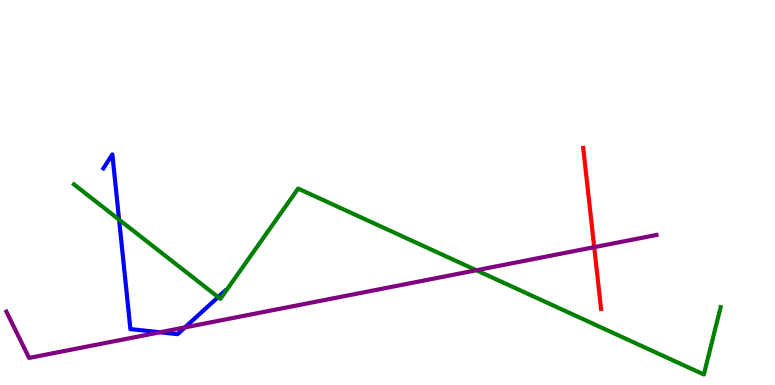[{'lines': ['blue', 'red'], 'intersections': []}, {'lines': ['green', 'red'], 'intersections': []}, {'lines': ['purple', 'red'], 'intersections': [{'x': 7.67, 'y': 3.58}]}, {'lines': ['blue', 'green'], 'intersections': [{'x': 1.54, 'y': 4.29}, {'x': 2.81, 'y': 2.28}]}, {'lines': ['blue', 'purple'], 'intersections': [{'x': 2.06, 'y': 1.37}, {'x': 2.39, 'y': 1.5}]}, {'lines': ['green', 'purple'], 'intersections': [{'x': 6.15, 'y': 2.98}]}]